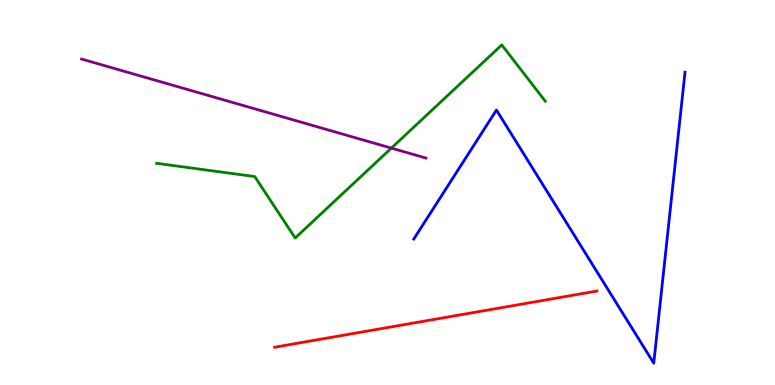[{'lines': ['blue', 'red'], 'intersections': []}, {'lines': ['green', 'red'], 'intersections': []}, {'lines': ['purple', 'red'], 'intersections': []}, {'lines': ['blue', 'green'], 'intersections': []}, {'lines': ['blue', 'purple'], 'intersections': []}, {'lines': ['green', 'purple'], 'intersections': [{'x': 5.05, 'y': 6.15}]}]